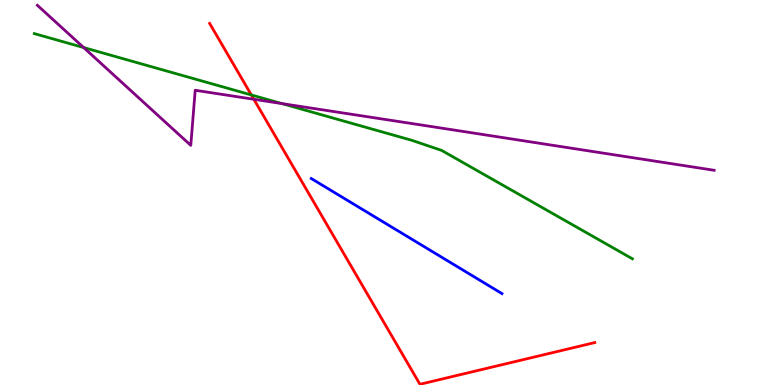[{'lines': ['blue', 'red'], 'intersections': []}, {'lines': ['green', 'red'], 'intersections': [{'x': 3.24, 'y': 7.53}]}, {'lines': ['purple', 'red'], 'intersections': [{'x': 3.28, 'y': 7.42}]}, {'lines': ['blue', 'green'], 'intersections': []}, {'lines': ['blue', 'purple'], 'intersections': []}, {'lines': ['green', 'purple'], 'intersections': [{'x': 1.08, 'y': 8.76}, {'x': 3.64, 'y': 7.31}]}]